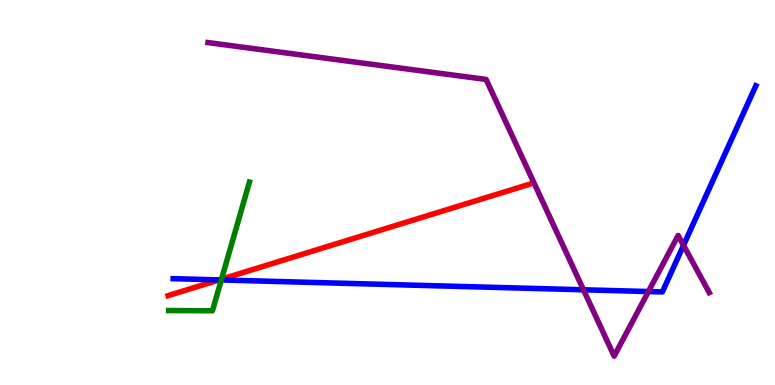[{'lines': ['blue', 'red'], 'intersections': [{'x': 2.83, 'y': 2.73}]}, {'lines': ['green', 'red'], 'intersections': [{'x': 2.86, 'y': 2.75}]}, {'lines': ['purple', 'red'], 'intersections': []}, {'lines': ['blue', 'green'], 'intersections': [{'x': 2.86, 'y': 2.73}]}, {'lines': ['blue', 'purple'], 'intersections': [{'x': 7.53, 'y': 2.47}, {'x': 8.37, 'y': 2.43}, {'x': 8.82, 'y': 3.63}]}, {'lines': ['green', 'purple'], 'intersections': []}]